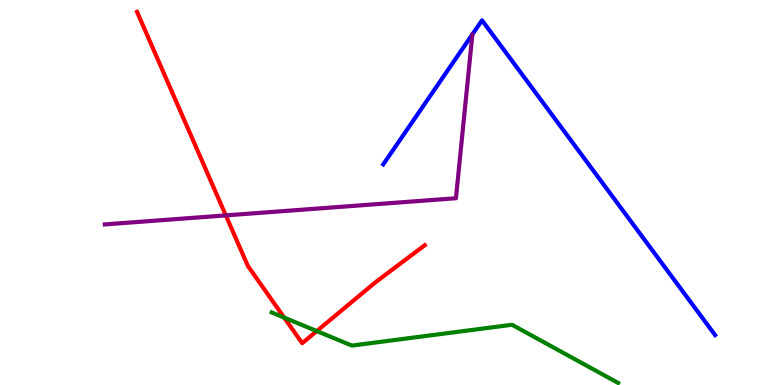[{'lines': ['blue', 'red'], 'intersections': []}, {'lines': ['green', 'red'], 'intersections': [{'x': 3.67, 'y': 1.75}, {'x': 4.09, 'y': 1.4}]}, {'lines': ['purple', 'red'], 'intersections': [{'x': 2.91, 'y': 4.41}]}, {'lines': ['blue', 'green'], 'intersections': []}, {'lines': ['blue', 'purple'], 'intersections': []}, {'lines': ['green', 'purple'], 'intersections': []}]